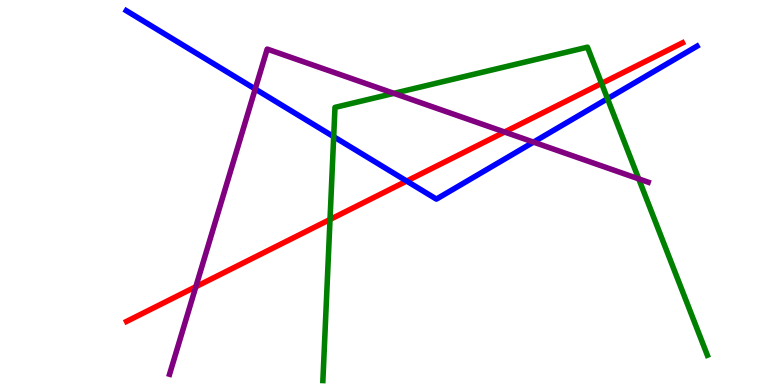[{'lines': ['blue', 'red'], 'intersections': [{'x': 5.25, 'y': 5.3}]}, {'lines': ['green', 'red'], 'intersections': [{'x': 4.26, 'y': 4.3}, {'x': 7.76, 'y': 7.83}]}, {'lines': ['purple', 'red'], 'intersections': [{'x': 2.53, 'y': 2.55}, {'x': 6.51, 'y': 6.57}]}, {'lines': ['blue', 'green'], 'intersections': [{'x': 4.31, 'y': 6.45}, {'x': 7.84, 'y': 7.44}]}, {'lines': ['blue', 'purple'], 'intersections': [{'x': 3.29, 'y': 7.69}, {'x': 6.88, 'y': 6.31}]}, {'lines': ['green', 'purple'], 'intersections': [{'x': 5.08, 'y': 7.58}, {'x': 8.24, 'y': 5.35}]}]